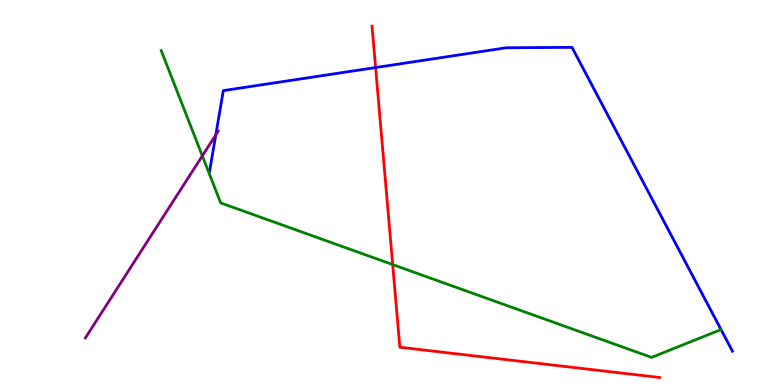[{'lines': ['blue', 'red'], 'intersections': [{'x': 4.85, 'y': 8.25}]}, {'lines': ['green', 'red'], 'intersections': [{'x': 5.07, 'y': 3.13}]}, {'lines': ['purple', 'red'], 'intersections': []}, {'lines': ['blue', 'green'], 'intersections': []}, {'lines': ['blue', 'purple'], 'intersections': [{'x': 2.78, 'y': 6.5}]}, {'lines': ['green', 'purple'], 'intersections': [{'x': 2.61, 'y': 5.95}]}]